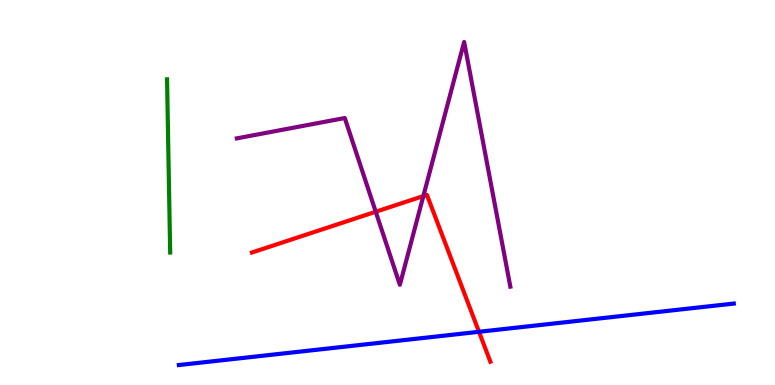[{'lines': ['blue', 'red'], 'intersections': [{'x': 6.18, 'y': 1.38}]}, {'lines': ['green', 'red'], 'intersections': []}, {'lines': ['purple', 'red'], 'intersections': [{'x': 4.85, 'y': 4.5}, {'x': 5.46, 'y': 4.91}]}, {'lines': ['blue', 'green'], 'intersections': []}, {'lines': ['blue', 'purple'], 'intersections': []}, {'lines': ['green', 'purple'], 'intersections': []}]